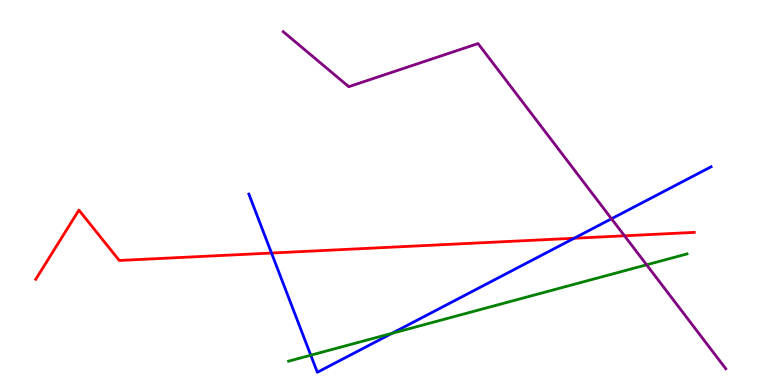[{'lines': ['blue', 'red'], 'intersections': [{'x': 3.5, 'y': 3.43}, {'x': 7.41, 'y': 3.81}]}, {'lines': ['green', 'red'], 'intersections': []}, {'lines': ['purple', 'red'], 'intersections': [{'x': 8.06, 'y': 3.88}]}, {'lines': ['blue', 'green'], 'intersections': [{'x': 4.01, 'y': 0.774}, {'x': 5.06, 'y': 1.34}]}, {'lines': ['blue', 'purple'], 'intersections': [{'x': 7.89, 'y': 4.32}]}, {'lines': ['green', 'purple'], 'intersections': [{'x': 8.34, 'y': 3.12}]}]